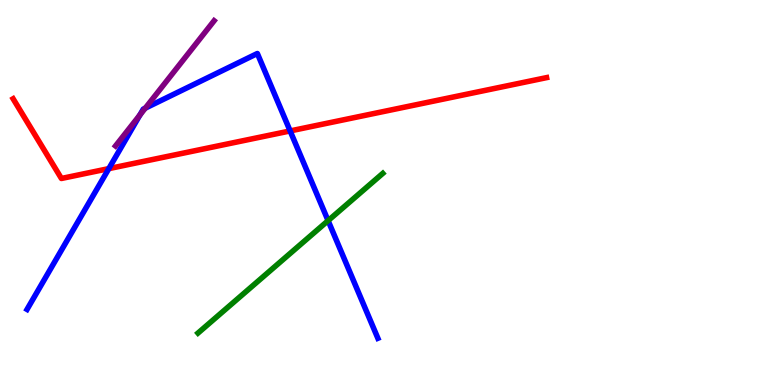[{'lines': ['blue', 'red'], 'intersections': [{'x': 1.4, 'y': 5.62}, {'x': 3.74, 'y': 6.6}]}, {'lines': ['green', 'red'], 'intersections': []}, {'lines': ['purple', 'red'], 'intersections': []}, {'lines': ['blue', 'green'], 'intersections': [{'x': 4.23, 'y': 4.27}]}, {'lines': ['blue', 'purple'], 'intersections': [{'x': 1.8, 'y': 7.01}, {'x': 1.87, 'y': 7.19}]}, {'lines': ['green', 'purple'], 'intersections': []}]